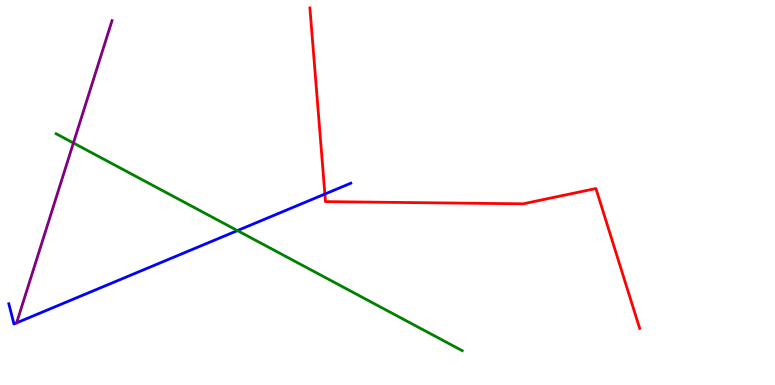[{'lines': ['blue', 'red'], 'intersections': [{'x': 4.19, 'y': 4.96}]}, {'lines': ['green', 'red'], 'intersections': []}, {'lines': ['purple', 'red'], 'intersections': []}, {'lines': ['blue', 'green'], 'intersections': [{'x': 3.06, 'y': 4.01}]}, {'lines': ['blue', 'purple'], 'intersections': []}, {'lines': ['green', 'purple'], 'intersections': [{'x': 0.947, 'y': 6.29}]}]